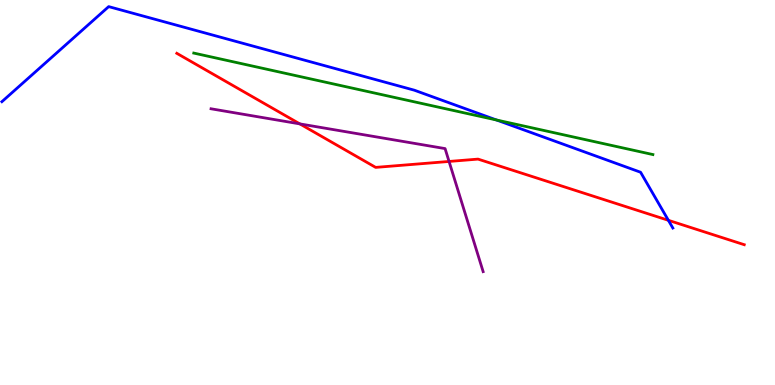[{'lines': ['blue', 'red'], 'intersections': [{'x': 8.62, 'y': 4.28}]}, {'lines': ['green', 'red'], 'intersections': []}, {'lines': ['purple', 'red'], 'intersections': [{'x': 3.87, 'y': 6.78}, {'x': 5.79, 'y': 5.81}]}, {'lines': ['blue', 'green'], 'intersections': [{'x': 6.41, 'y': 6.88}]}, {'lines': ['blue', 'purple'], 'intersections': []}, {'lines': ['green', 'purple'], 'intersections': []}]